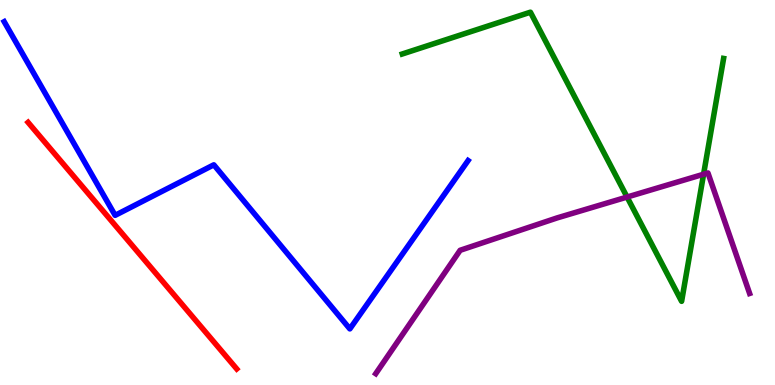[{'lines': ['blue', 'red'], 'intersections': []}, {'lines': ['green', 'red'], 'intersections': []}, {'lines': ['purple', 'red'], 'intersections': []}, {'lines': ['blue', 'green'], 'intersections': []}, {'lines': ['blue', 'purple'], 'intersections': []}, {'lines': ['green', 'purple'], 'intersections': [{'x': 8.09, 'y': 4.88}, {'x': 9.08, 'y': 5.47}]}]